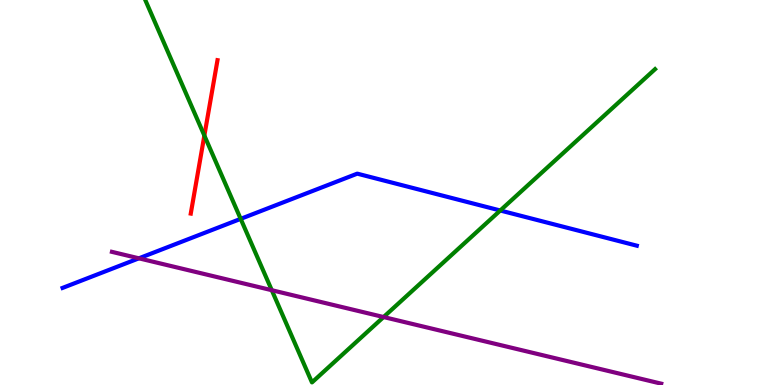[{'lines': ['blue', 'red'], 'intersections': []}, {'lines': ['green', 'red'], 'intersections': [{'x': 2.64, 'y': 6.48}]}, {'lines': ['purple', 'red'], 'intersections': []}, {'lines': ['blue', 'green'], 'intersections': [{'x': 3.11, 'y': 4.32}, {'x': 6.46, 'y': 4.53}]}, {'lines': ['blue', 'purple'], 'intersections': [{'x': 1.79, 'y': 3.29}]}, {'lines': ['green', 'purple'], 'intersections': [{'x': 3.51, 'y': 2.46}, {'x': 4.95, 'y': 1.77}]}]